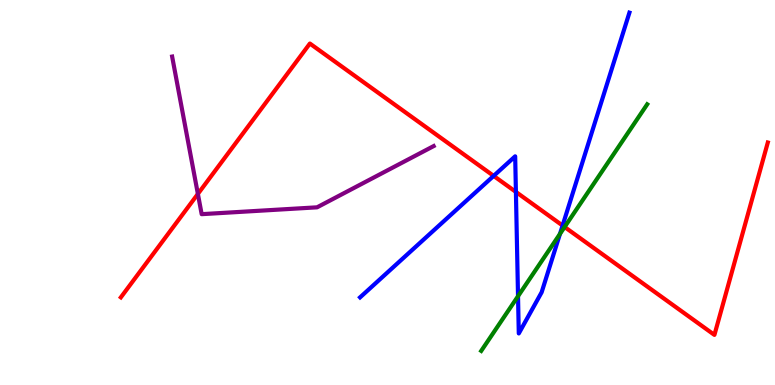[{'lines': ['blue', 'red'], 'intersections': [{'x': 6.37, 'y': 5.43}, {'x': 6.66, 'y': 5.01}, {'x': 7.26, 'y': 4.14}]}, {'lines': ['green', 'red'], 'intersections': [{'x': 7.29, 'y': 4.1}]}, {'lines': ['purple', 'red'], 'intersections': [{'x': 2.55, 'y': 4.96}]}, {'lines': ['blue', 'green'], 'intersections': [{'x': 6.68, 'y': 2.31}, {'x': 7.23, 'y': 3.92}]}, {'lines': ['blue', 'purple'], 'intersections': []}, {'lines': ['green', 'purple'], 'intersections': []}]